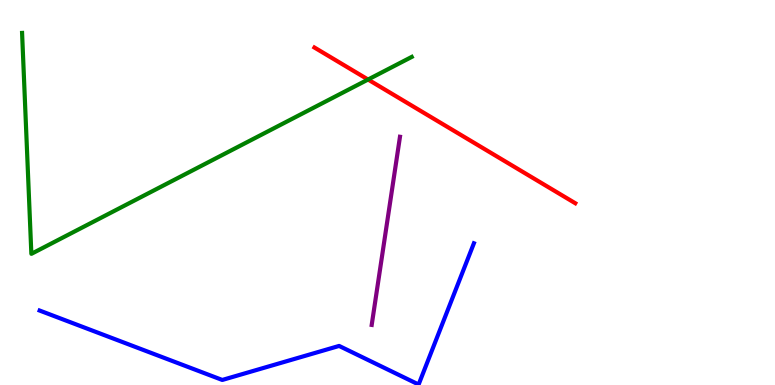[{'lines': ['blue', 'red'], 'intersections': []}, {'lines': ['green', 'red'], 'intersections': [{'x': 4.75, 'y': 7.93}]}, {'lines': ['purple', 'red'], 'intersections': []}, {'lines': ['blue', 'green'], 'intersections': []}, {'lines': ['blue', 'purple'], 'intersections': []}, {'lines': ['green', 'purple'], 'intersections': []}]